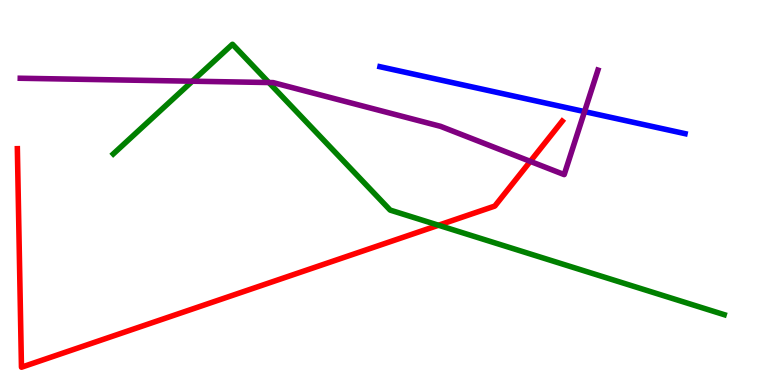[{'lines': ['blue', 'red'], 'intersections': []}, {'lines': ['green', 'red'], 'intersections': [{'x': 5.66, 'y': 4.15}]}, {'lines': ['purple', 'red'], 'intersections': [{'x': 6.84, 'y': 5.81}]}, {'lines': ['blue', 'green'], 'intersections': []}, {'lines': ['blue', 'purple'], 'intersections': [{'x': 7.54, 'y': 7.1}]}, {'lines': ['green', 'purple'], 'intersections': [{'x': 2.48, 'y': 7.89}, {'x': 3.47, 'y': 7.86}]}]